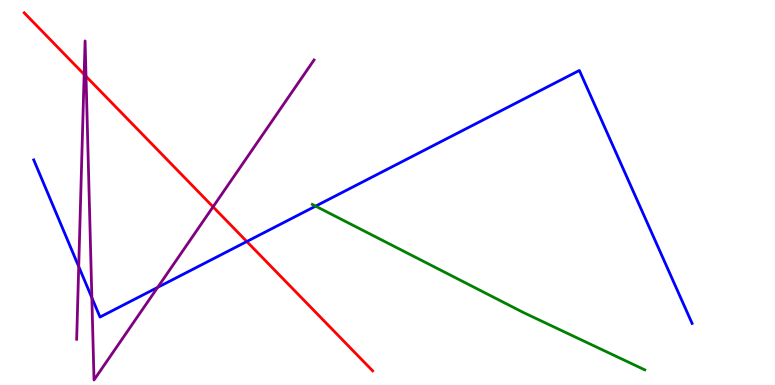[{'lines': ['blue', 'red'], 'intersections': [{'x': 3.18, 'y': 3.73}]}, {'lines': ['green', 'red'], 'intersections': []}, {'lines': ['purple', 'red'], 'intersections': [{'x': 1.09, 'y': 8.07}, {'x': 1.11, 'y': 8.02}, {'x': 2.75, 'y': 4.63}]}, {'lines': ['blue', 'green'], 'intersections': [{'x': 4.07, 'y': 4.65}]}, {'lines': ['blue', 'purple'], 'intersections': [{'x': 1.02, 'y': 3.08}, {'x': 1.19, 'y': 2.27}, {'x': 2.03, 'y': 2.54}]}, {'lines': ['green', 'purple'], 'intersections': []}]